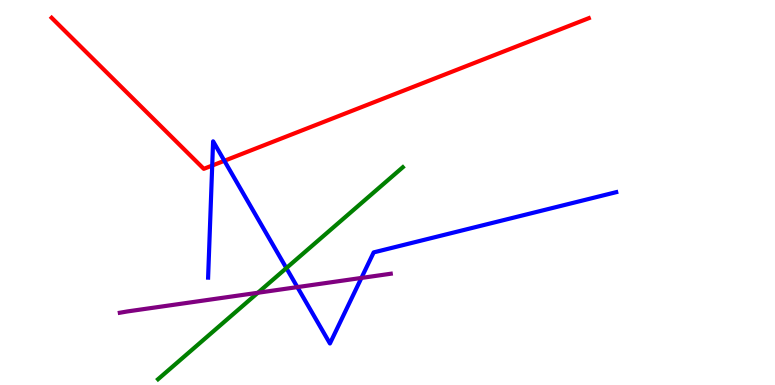[{'lines': ['blue', 'red'], 'intersections': [{'x': 2.74, 'y': 5.7}, {'x': 2.89, 'y': 5.82}]}, {'lines': ['green', 'red'], 'intersections': []}, {'lines': ['purple', 'red'], 'intersections': []}, {'lines': ['blue', 'green'], 'intersections': [{'x': 3.7, 'y': 3.04}]}, {'lines': ['blue', 'purple'], 'intersections': [{'x': 3.84, 'y': 2.54}, {'x': 4.66, 'y': 2.78}]}, {'lines': ['green', 'purple'], 'intersections': [{'x': 3.33, 'y': 2.4}]}]